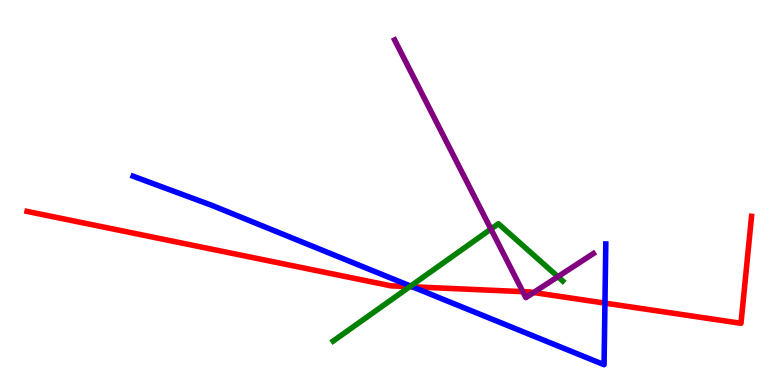[{'lines': ['blue', 'red'], 'intersections': [{'x': 5.32, 'y': 2.55}, {'x': 7.81, 'y': 2.13}]}, {'lines': ['green', 'red'], 'intersections': [{'x': 5.29, 'y': 2.55}]}, {'lines': ['purple', 'red'], 'intersections': [{'x': 6.75, 'y': 2.42}, {'x': 6.89, 'y': 2.4}]}, {'lines': ['blue', 'green'], 'intersections': [{'x': 5.3, 'y': 2.57}]}, {'lines': ['blue', 'purple'], 'intersections': []}, {'lines': ['green', 'purple'], 'intersections': [{'x': 6.33, 'y': 4.05}, {'x': 7.2, 'y': 2.81}]}]